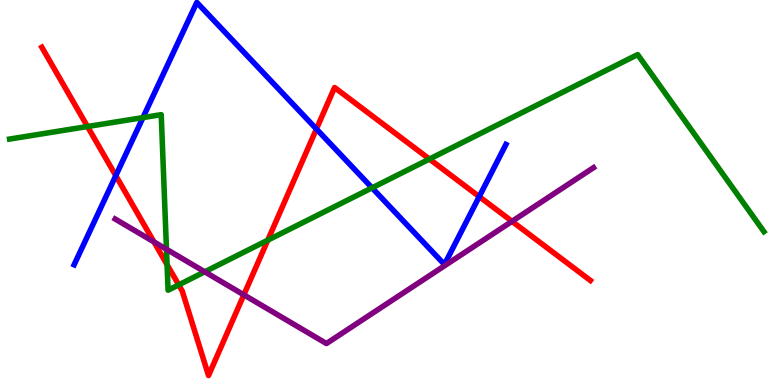[{'lines': ['blue', 'red'], 'intersections': [{'x': 1.49, 'y': 5.44}, {'x': 4.08, 'y': 6.65}, {'x': 6.18, 'y': 4.89}]}, {'lines': ['green', 'red'], 'intersections': [{'x': 1.13, 'y': 6.71}, {'x': 2.16, 'y': 3.12}, {'x': 2.31, 'y': 2.6}, {'x': 3.46, 'y': 3.76}, {'x': 5.54, 'y': 5.87}]}, {'lines': ['purple', 'red'], 'intersections': [{'x': 1.99, 'y': 3.72}, {'x': 3.15, 'y': 2.34}, {'x': 6.61, 'y': 4.25}]}, {'lines': ['blue', 'green'], 'intersections': [{'x': 1.84, 'y': 6.95}, {'x': 4.8, 'y': 5.12}]}, {'lines': ['blue', 'purple'], 'intersections': []}, {'lines': ['green', 'purple'], 'intersections': [{'x': 2.15, 'y': 3.53}, {'x': 2.64, 'y': 2.94}]}]